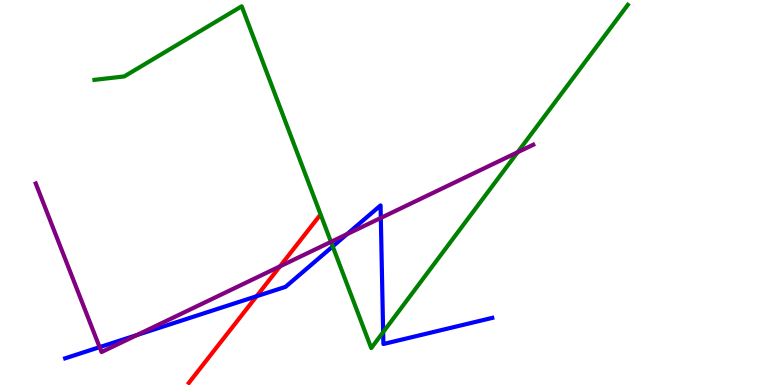[{'lines': ['blue', 'red'], 'intersections': [{'x': 3.31, 'y': 2.31}]}, {'lines': ['green', 'red'], 'intersections': []}, {'lines': ['purple', 'red'], 'intersections': [{'x': 3.61, 'y': 3.08}]}, {'lines': ['blue', 'green'], 'intersections': [{'x': 4.29, 'y': 3.6}, {'x': 4.94, 'y': 1.37}]}, {'lines': ['blue', 'purple'], 'intersections': [{'x': 1.29, 'y': 0.983}, {'x': 1.77, 'y': 1.3}, {'x': 4.48, 'y': 3.92}, {'x': 4.91, 'y': 4.34}]}, {'lines': ['green', 'purple'], 'intersections': [{'x': 4.27, 'y': 3.72}, {'x': 6.68, 'y': 6.05}]}]